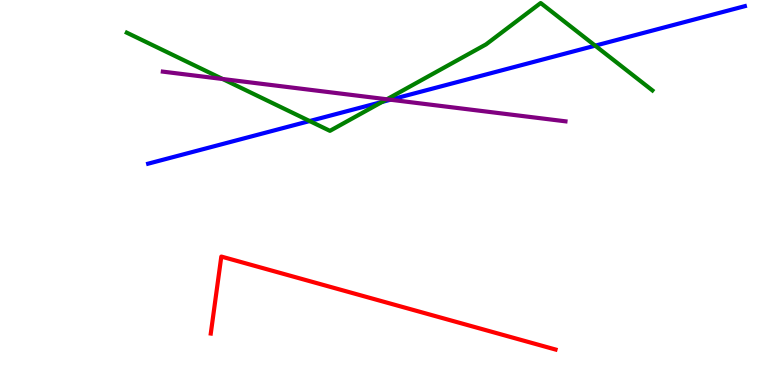[{'lines': ['blue', 'red'], 'intersections': []}, {'lines': ['green', 'red'], 'intersections': []}, {'lines': ['purple', 'red'], 'intersections': []}, {'lines': ['blue', 'green'], 'intersections': [{'x': 4.0, 'y': 6.86}, {'x': 4.93, 'y': 7.35}, {'x': 7.68, 'y': 8.81}]}, {'lines': ['blue', 'purple'], 'intersections': [{'x': 5.04, 'y': 7.41}]}, {'lines': ['green', 'purple'], 'intersections': [{'x': 2.87, 'y': 7.95}, {'x': 4.99, 'y': 7.42}]}]